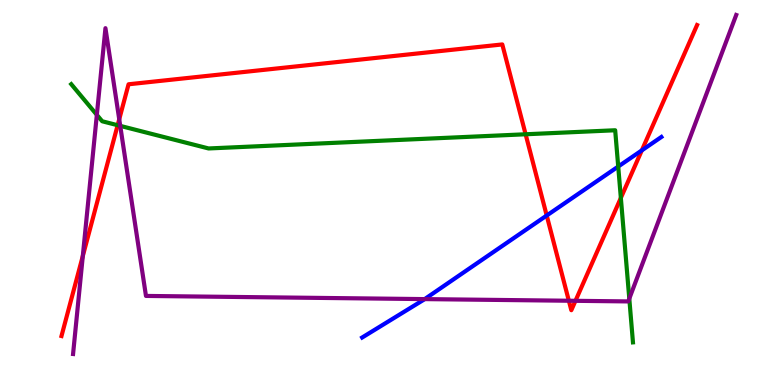[{'lines': ['blue', 'red'], 'intersections': [{'x': 7.05, 'y': 4.4}, {'x': 8.28, 'y': 6.09}]}, {'lines': ['green', 'red'], 'intersections': [{'x': 1.52, 'y': 6.75}, {'x': 6.78, 'y': 6.51}, {'x': 8.01, 'y': 4.86}]}, {'lines': ['purple', 'red'], 'intersections': [{'x': 1.07, 'y': 3.35}, {'x': 1.54, 'y': 6.9}, {'x': 7.34, 'y': 2.19}, {'x': 7.43, 'y': 2.19}]}, {'lines': ['blue', 'green'], 'intersections': [{'x': 7.98, 'y': 5.67}]}, {'lines': ['blue', 'purple'], 'intersections': [{'x': 5.48, 'y': 2.23}]}, {'lines': ['green', 'purple'], 'intersections': [{'x': 1.25, 'y': 7.02}, {'x': 1.55, 'y': 6.73}, {'x': 8.12, 'y': 2.24}]}]